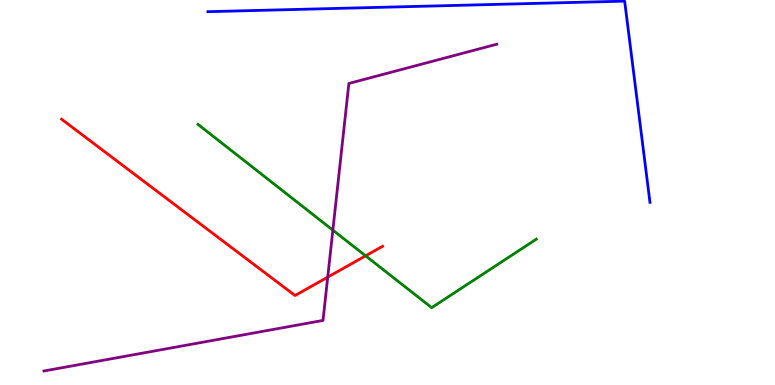[{'lines': ['blue', 'red'], 'intersections': []}, {'lines': ['green', 'red'], 'intersections': [{'x': 4.72, 'y': 3.36}]}, {'lines': ['purple', 'red'], 'intersections': [{'x': 4.23, 'y': 2.8}]}, {'lines': ['blue', 'green'], 'intersections': []}, {'lines': ['blue', 'purple'], 'intersections': []}, {'lines': ['green', 'purple'], 'intersections': [{'x': 4.29, 'y': 4.02}]}]